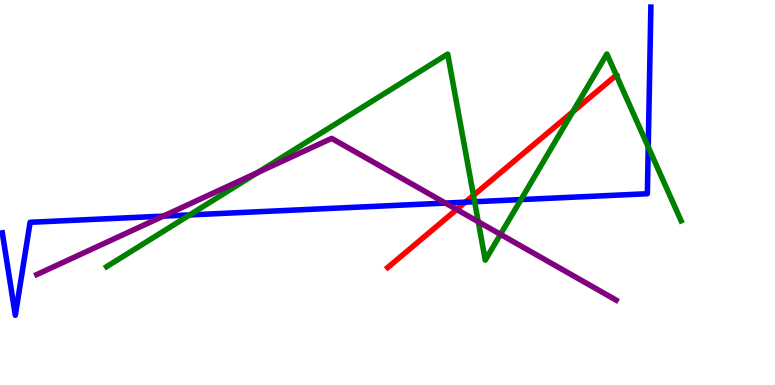[{'lines': ['blue', 'red'], 'intersections': [{'x': 6.01, 'y': 4.75}]}, {'lines': ['green', 'red'], 'intersections': [{'x': 6.11, 'y': 4.92}, {'x': 7.39, 'y': 7.09}, {'x': 7.95, 'y': 8.05}]}, {'lines': ['purple', 'red'], 'intersections': [{'x': 5.89, 'y': 4.56}]}, {'lines': ['blue', 'green'], 'intersections': [{'x': 2.45, 'y': 4.42}, {'x': 6.12, 'y': 4.76}, {'x': 6.72, 'y': 4.82}, {'x': 8.36, 'y': 6.18}]}, {'lines': ['blue', 'purple'], 'intersections': [{'x': 2.11, 'y': 4.39}, {'x': 5.75, 'y': 4.73}]}, {'lines': ['green', 'purple'], 'intersections': [{'x': 3.32, 'y': 5.52}, {'x': 6.17, 'y': 4.24}, {'x': 6.46, 'y': 3.91}]}]